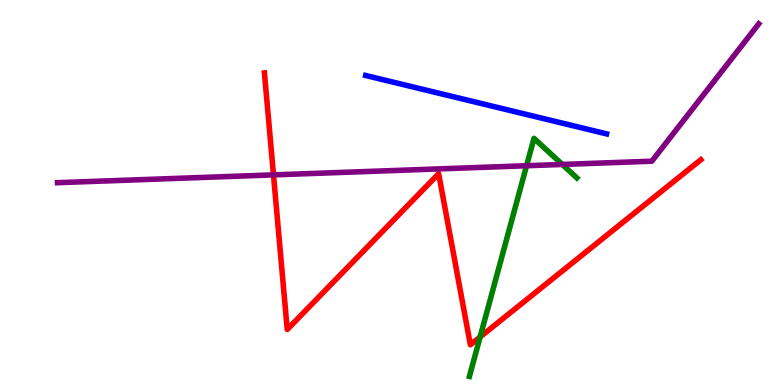[{'lines': ['blue', 'red'], 'intersections': []}, {'lines': ['green', 'red'], 'intersections': [{'x': 6.2, 'y': 1.25}]}, {'lines': ['purple', 'red'], 'intersections': [{'x': 3.53, 'y': 5.46}]}, {'lines': ['blue', 'green'], 'intersections': []}, {'lines': ['blue', 'purple'], 'intersections': []}, {'lines': ['green', 'purple'], 'intersections': [{'x': 6.79, 'y': 5.7}, {'x': 7.26, 'y': 5.73}]}]